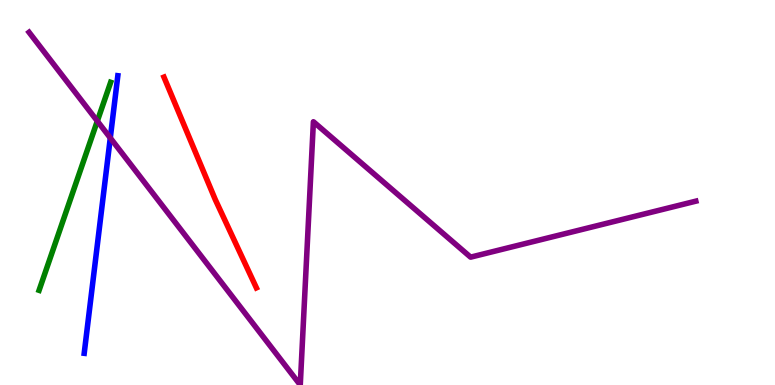[{'lines': ['blue', 'red'], 'intersections': []}, {'lines': ['green', 'red'], 'intersections': []}, {'lines': ['purple', 'red'], 'intersections': []}, {'lines': ['blue', 'green'], 'intersections': []}, {'lines': ['blue', 'purple'], 'intersections': [{'x': 1.42, 'y': 6.42}]}, {'lines': ['green', 'purple'], 'intersections': [{'x': 1.26, 'y': 6.86}]}]